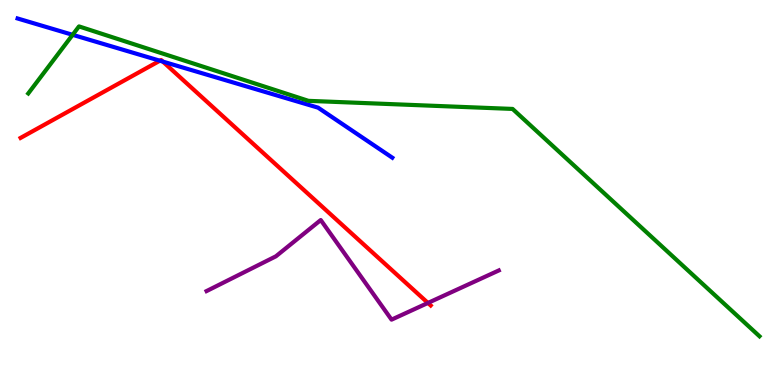[{'lines': ['blue', 'red'], 'intersections': [{'x': 2.06, 'y': 8.42}, {'x': 2.1, 'y': 8.4}]}, {'lines': ['green', 'red'], 'intersections': []}, {'lines': ['purple', 'red'], 'intersections': [{'x': 5.52, 'y': 2.13}]}, {'lines': ['blue', 'green'], 'intersections': [{'x': 0.937, 'y': 9.1}]}, {'lines': ['blue', 'purple'], 'intersections': []}, {'lines': ['green', 'purple'], 'intersections': []}]